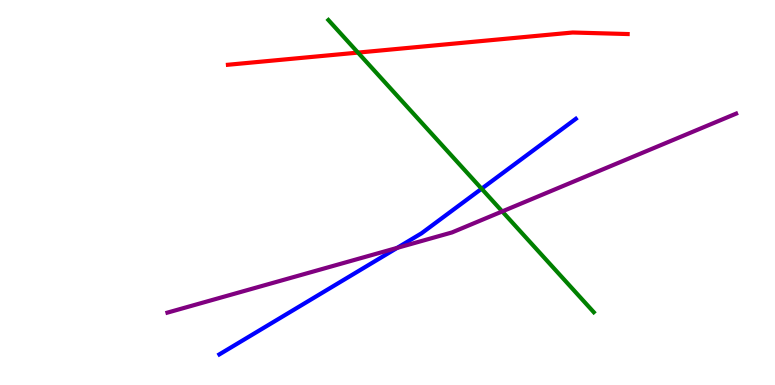[{'lines': ['blue', 'red'], 'intersections': []}, {'lines': ['green', 'red'], 'intersections': [{'x': 4.62, 'y': 8.63}]}, {'lines': ['purple', 'red'], 'intersections': []}, {'lines': ['blue', 'green'], 'intersections': [{'x': 6.21, 'y': 5.1}]}, {'lines': ['blue', 'purple'], 'intersections': [{'x': 5.13, 'y': 3.56}]}, {'lines': ['green', 'purple'], 'intersections': [{'x': 6.48, 'y': 4.51}]}]